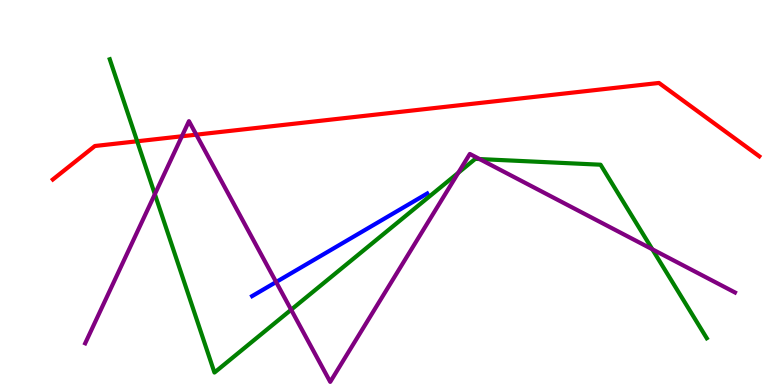[{'lines': ['blue', 'red'], 'intersections': []}, {'lines': ['green', 'red'], 'intersections': [{'x': 1.77, 'y': 6.33}]}, {'lines': ['purple', 'red'], 'intersections': [{'x': 2.35, 'y': 6.46}, {'x': 2.53, 'y': 6.5}]}, {'lines': ['blue', 'green'], 'intersections': []}, {'lines': ['blue', 'purple'], 'intersections': [{'x': 3.56, 'y': 2.67}]}, {'lines': ['green', 'purple'], 'intersections': [{'x': 2.0, 'y': 4.96}, {'x': 3.76, 'y': 1.96}, {'x': 5.91, 'y': 5.51}, {'x': 6.19, 'y': 5.87}, {'x': 8.42, 'y': 3.52}]}]